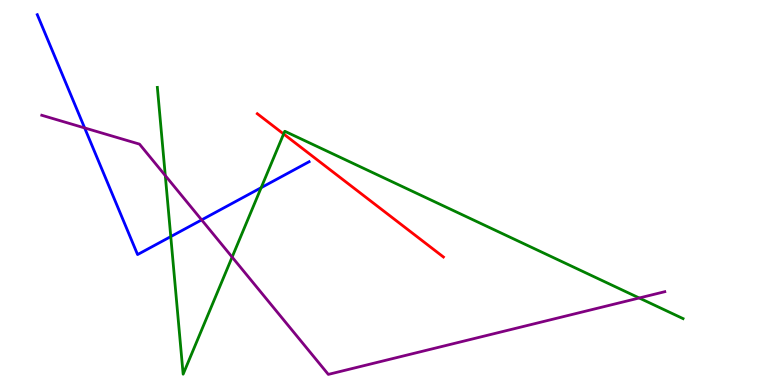[{'lines': ['blue', 'red'], 'intersections': []}, {'lines': ['green', 'red'], 'intersections': [{'x': 3.66, 'y': 6.52}]}, {'lines': ['purple', 'red'], 'intersections': []}, {'lines': ['blue', 'green'], 'intersections': [{'x': 2.2, 'y': 3.85}, {'x': 3.37, 'y': 5.13}]}, {'lines': ['blue', 'purple'], 'intersections': [{'x': 1.09, 'y': 6.68}, {'x': 2.6, 'y': 4.29}]}, {'lines': ['green', 'purple'], 'intersections': [{'x': 2.13, 'y': 5.44}, {'x': 3.0, 'y': 3.32}, {'x': 8.25, 'y': 2.26}]}]